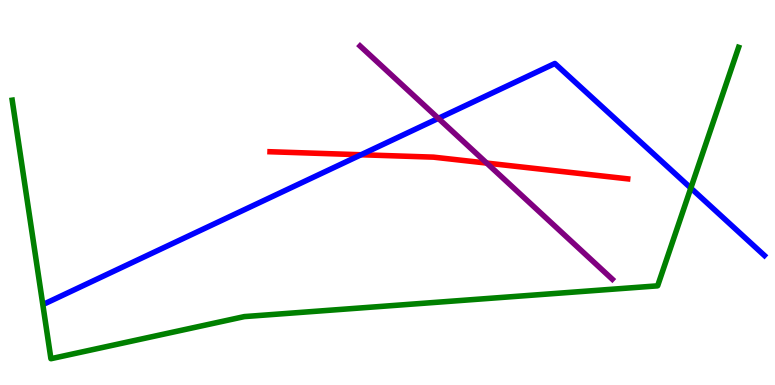[{'lines': ['blue', 'red'], 'intersections': [{'x': 4.66, 'y': 5.98}]}, {'lines': ['green', 'red'], 'intersections': []}, {'lines': ['purple', 'red'], 'intersections': [{'x': 6.28, 'y': 5.76}]}, {'lines': ['blue', 'green'], 'intersections': [{'x': 8.91, 'y': 5.11}]}, {'lines': ['blue', 'purple'], 'intersections': [{'x': 5.66, 'y': 6.93}]}, {'lines': ['green', 'purple'], 'intersections': []}]